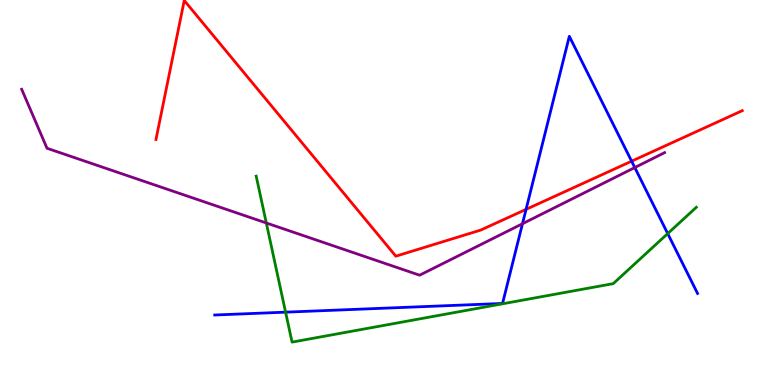[{'lines': ['blue', 'red'], 'intersections': [{'x': 6.79, 'y': 4.56}, {'x': 8.15, 'y': 5.81}]}, {'lines': ['green', 'red'], 'intersections': []}, {'lines': ['purple', 'red'], 'intersections': []}, {'lines': ['blue', 'green'], 'intersections': [{'x': 3.68, 'y': 1.89}, {'x': 8.62, 'y': 3.93}]}, {'lines': ['blue', 'purple'], 'intersections': [{'x': 6.74, 'y': 4.19}, {'x': 8.19, 'y': 5.65}]}, {'lines': ['green', 'purple'], 'intersections': [{'x': 3.44, 'y': 4.21}]}]